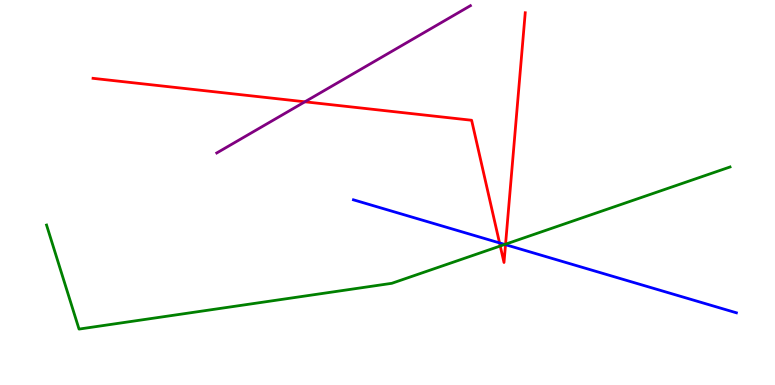[{'lines': ['blue', 'red'], 'intersections': [{'x': 6.45, 'y': 3.69}, {'x': 6.52, 'y': 3.64}]}, {'lines': ['green', 'red'], 'intersections': [{'x': 6.45, 'y': 3.61}, {'x': 6.52, 'y': 3.66}]}, {'lines': ['purple', 'red'], 'intersections': [{'x': 3.93, 'y': 7.36}]}, {'lines': ['blue', 'green'], 'intersections': [{'x': 6.51, 'y': 3.65}]}, {'lines': ['blue', 'purple'], 'intersections': []}, {'lines': ['green', 'purple'], 'intersections': []}]